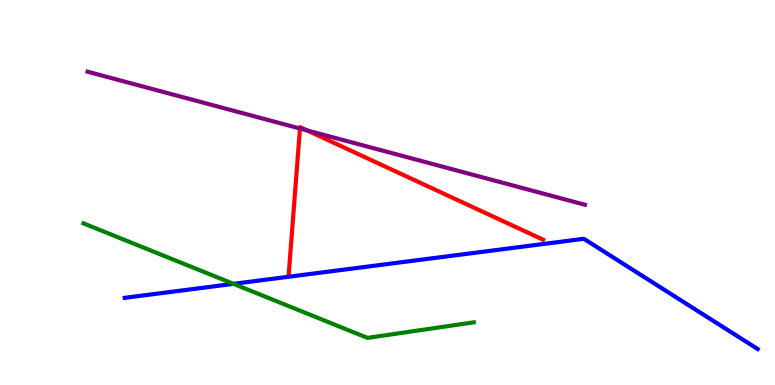[{'lines': ['blue', 'red'], 'intersections': []}, {'lines': ['green', 'red'], 'intersections': []}, {'lines': ['purple', 'red'], 'intersections': [{'x': 3.87, 'y': 6.66}, {'x': 3.96, 'y': 6.61}]}, {'lines': ['blue', 'green'], 'intersections': [{'x': 3.01, 'y': 2.63}]}, {'lines': ['blue', 'purple'], 'intersections': []}, {'lines': ['green', 'purple'], 'intersections': []}]